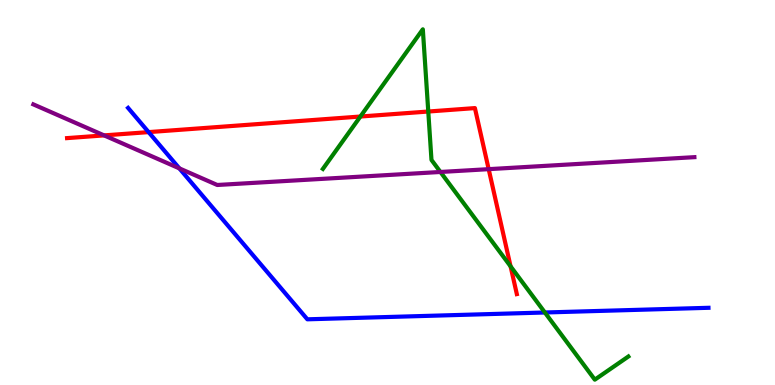[{'lines': ['blue', 'red'], 'intersections': [{'x': 1.92, 'y': 6.57}]}, {'lines': ['green', 'red'], 'intersections': [{'x': 4.65, 'y': 6.97}, {'x': 5.53, 'y': 7.1}, {'x': 6.59, 'y': 3.08}]}, {'lines': ['purple', 'red'], 'intersections': [{'x': 1.34, 'y': 6.48}, {'x': 6.31, 'y': 5.61}]}, {'lines': ['blue', 'green'], 'intersections': [{'x': 7.03, 'y': 1.88}]}, {'lines': ['blue', 'purple'], 'intersections': [{'x': 2.31, 'y': 5.63}]}, {'lines': ['green', 'purple'], 'intersections': [{'x': 5.68, 'y': 5.53}]}]